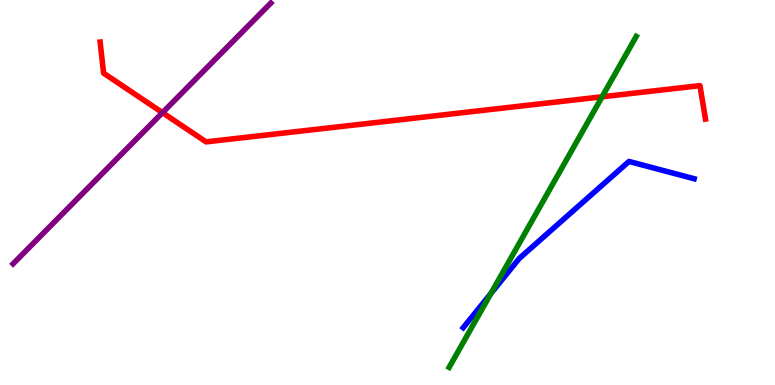[{'lines': ['blue', 'red'], 'intersections': []}, {'lines': ['green', 'red'], 'intersections': [{'x': 7.77, 'y': 7.49}]}, {'lines': ['purple', 'red'], 'intersections': [{'x': 2.1, 'y': 7.07}]}, {'lines': ['blue', 'green'], 'intersections': [{'x': 6.33, 'y': 2.38}]}, {'lines': ['blue', 'purple'], 'intersections': []}, {'lines': ['green', 'purple'], 'intersections': []}]